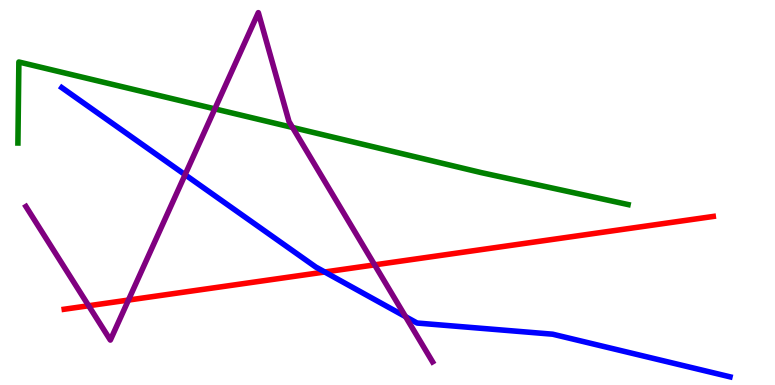[{'lines': ['blue', 'red'], 'intersections': [{'x': 4.19, 'y': 2.94}]}, {'lines': ['green', 'red'], 'intersections': []}, {'lines': ['purple', 'red'], 'intersections': [{'x': 1.14, 'y': 2.06}, {'x': 1.66, 'y': 2.21}, {'x': 4.83, 'y': 3.12}]}, {'lines': ['blue', 'green'], 'intersections': []}, {'lines': ['blue', 'purple'], 'intersections': [{'x': 2.39, 'y': 5.46}, {'x': 5.23, 'y': 1.77}]}, {'lines': ['green', 'purple'], 'intersections': [{'x': 2.77, 'y': 7.17}, {'x': 3.77, 'y': 6.69}]}]